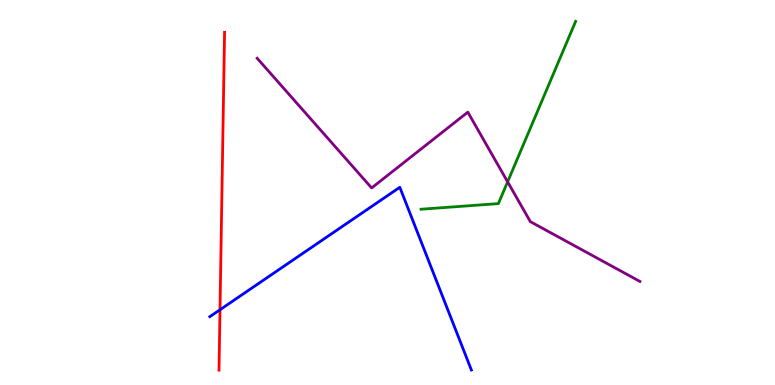[{'lines': ['blue', 'red'], 'intersections': [{'x': 2.84, 'y': 1.95}]}, {'lines': ['green', 'red'], 'intersections': []}, {'lines': ['purple', 'red'], 'intersections': []}, {'lines': ['blue', 'green'], 'intersections': []}, {'lines': ['blue', 'purple'], 'intersections': []}, {'lines': ['green', 'purple'], 'intersections': [{'x': 6.55, 'y': 5.28}]}]